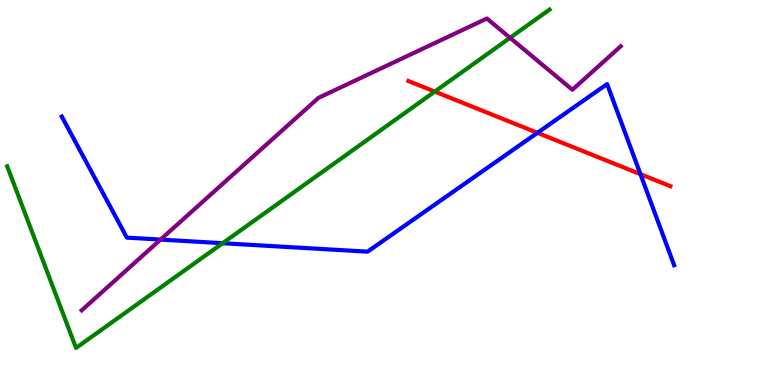[{'lines': ['blue', 'red'], 'intersections': [{'x': 6.93, 'y': 6.55}, {'x': 8.26, 'y': 5.48}]}, {'lines': ['green', 'red'], 'intersections': [{'x': 5.61, 'y': 7.62}]}, {'lines': ['purple', 'red'], 'intersections': []}, {'lines': ['blue', 'green'], 'intersections': [{'x': 2.87, 'y': 3.68}]}, {'lines': ['blue', 'purple'], 'intersections': [{'x': 2.07, 'y': 3.78}]}, {'lines': ['green', 'purple'], 'intersections': [{'x': 6.58, 'y': 9.02}]}]